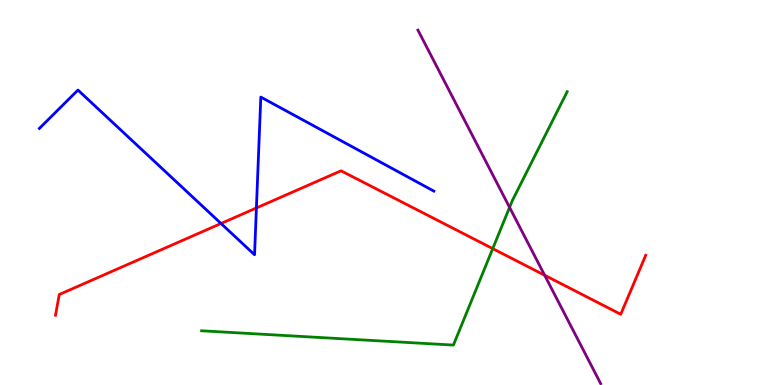[{'lines': ['blue', 'red'], 'intersections': [{'x': 2.85, 'y': 4.19}, {'x': 3.31, 'y': 4.6}]}, {'lines': ['green', 'red'], 'intersections': [{'x': 6.36, 'y': 3.54}]}, {'lines': ['purple', 'red'], 'intersections': [{'x': 7.03, 'y': 2.85}]}, {'lines': ['blue', 'green'], 'intersections': []}, {'lines': ['blue', 'purple'], 'intersections': []}, {'lines': ['green', 'purple'], 'intersections': [{'x': 6.58, 'y': 4.61}]}]